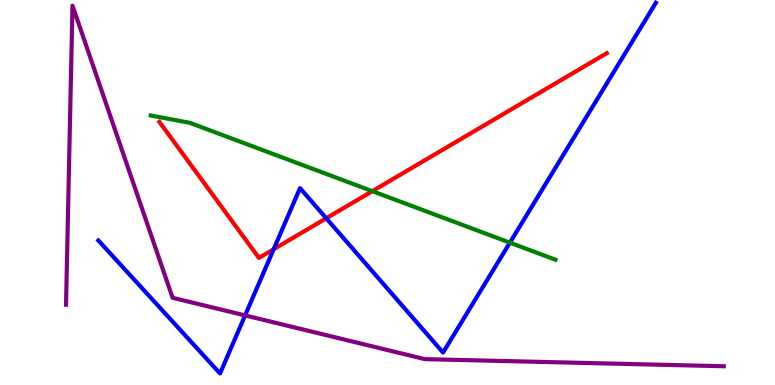[{'lines': ['blue', 'red'], 'intersections': [{'x': 3.53, 'y': 3.53}, {'x': 4.21, 'y': 4.33}]}, {'lines': ['green', 'red'], 'intersections': [{'x': 4.8, 'y': 5.03}]}, {'lines': ['purple', 'red'], 'intersections': []}, {'lines': ['blue', 'green'], 'intersections': [{'x': 6.58, 'y': 3.7}]}, {'lines': ['blue', 'purple'], 'intersections': [{'x': 3.16, 'y': 1.81}]}, {'lines': ['green', 'purple'], 'intersections': []}]